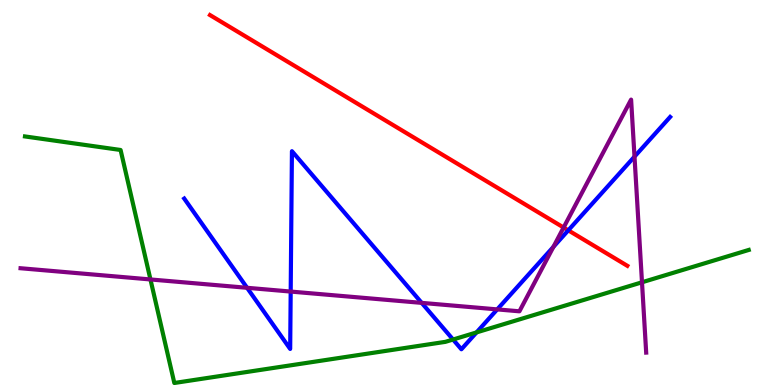[{'lines': ['blue', 'red'], 'intersections': [{'x': 7.33, 'y': 4.02}]}, {'lines': ['green', 'red'], 'intersections': []}, {'lines': ['purple', 'red'], 'intersections': [{'x': 7.27, 'y': 4.09}]}, {'lines': ['blue', 'green'], 'intersections': [{'x': 5.85, 'y': 1.18}, {'x': 6.15, 'y': 1.37}]}, {'lines': ['blue', 'purple'], 'intersections': [{'x': 3.19, 'y': 2.52}, {'x': 3.75, 'y': 2.43}, {'x': 5.44, 'y': 2.13}, {'x': 6.42, 'y': 1.96}, {'x': 7.14, 'y': 3.59}, {'x': 8.19, 'y': 5.93}]}, {'lines': ['green', 'purple'], 'intersections': [{'x': 1.94, 'y': 2.74}, {'x': 8.28, 'y': 2.67}]}]